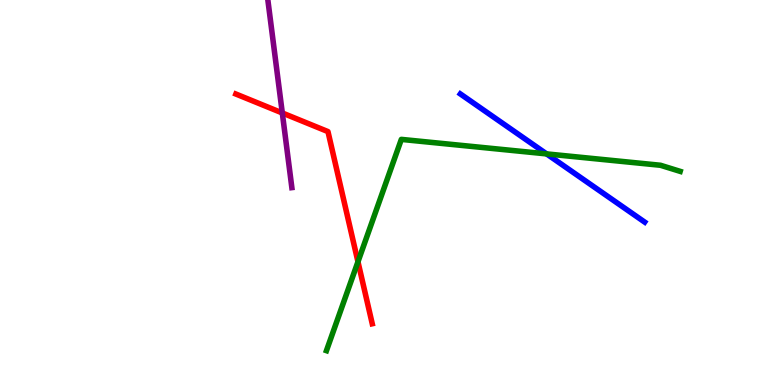[{'lines': ['blue', 'red'], 'intersections': []}, {'lines': ['green', 'red'], 'intersections': [{'x': 4.62, 'y': 3.2}]}, {'lines': ['purple', 'red'], 'intersections': [{'x': 3.64, 'y': 7.07}]}, {'lines': ['blue', 'green'], 'intersections': [{'x': 7.05, 'y': 6.0}]}, {'lines': ['blue', 'purple'], 'intersections': []}, {'lines': ['green', 'purple'], 'intersections': []}]